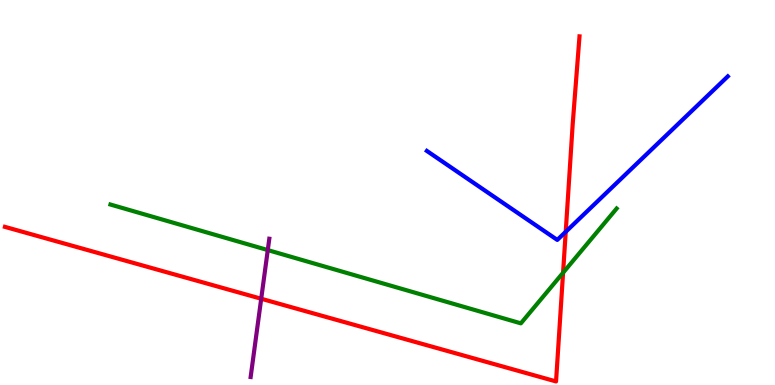[{'lines': ['blue', 'red'], 'intersections': [{'x': 7.3, 'y': 3.98}]}, {'lines': ['green', 'red'], 'intersections': [{'x': 7.27, 'y': 2.92}]}, {'lines': ['purple', 'red'], 'intersections': [{'x': 3.37, 'y': 2.24}]}, {'lines': ['blue', 'green'], 'intersections': []}, {'lines': ['blue', 'purple'], 'intersections': []}, {'lines': ['green', 'purple'], 'intersections': [{'x': 3.46, 'y': 3.5}]}]